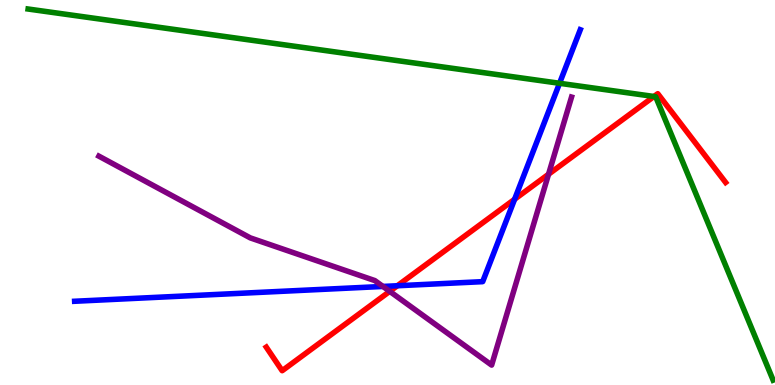[{'lines': ['blue', 'red'], 'intersections': [{'x': 5.13, 'y': 2.58}, {'x': 6.64, 'y': 4.82}]}, {'lines': ['green', 'red'], 'intersections': [{'x': 8.44, 'y': 7.49}]}, {'lines': ['purple', 'red'], 'intersections': [{'x': 5.03, 'y': 2.43}, {'x': 7.08, 'y': 5.47}]}, {'lines': ['blue', 'green'], 'intersections': [{'x': 7.22, 'y': 7.84}]}, {'lines': ['blue', 'purple'], 'intersections': [{'x': 4.94, 'y': 2.56}]}, {'lines': ['green', 'purple'], 'intersections': []}]